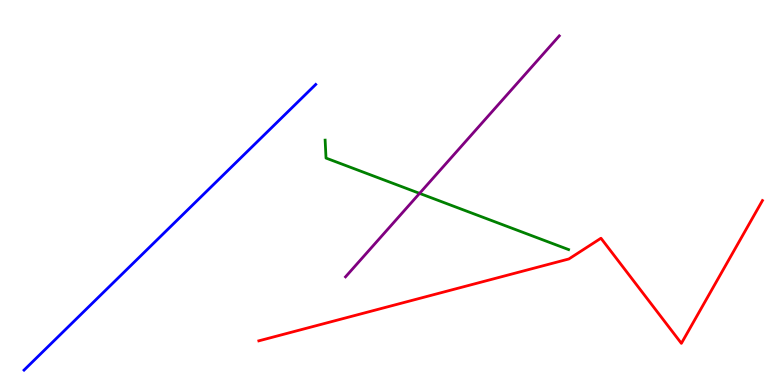[{'lines': ['blue', 'red'], 'intersections': []}, {'lines': ['green', 'red'], 'intersections': []}, {'lines': ['purple', 'red'], 'intersections': []}, {'lines': ['blue', 'green'], 'intersections': []}, {'lines': ['blue', 'purple'], 'intersections': []}, {'lines': ['green', 'purple'], 'intersections': [{'x': 5.41, 'y': 4.98}]}]